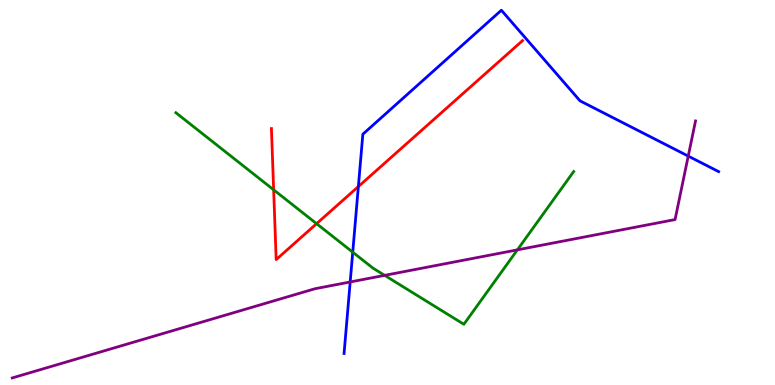[{'lines': ['blue', 'red'], 'intersections': [{'x': 4.62, 'y': 5.15}]}, {'lines': ['green', 'red'], 'intersections': [{'x': 3.53, 'y': 5.07}, {'x': 4.09, 'y': 4.19}]}, {'lines': ['purple', 'red'], 'intersections': []}, {'lines': ['blue', 'green'], 'intersections': [{'x': 4.55, 'y': 3.45}]}, {'lines': ['blue', 'purple'], 'intersections': [{'x': 4.52, 'y': 2.68}, {'x': 8.88, 'y': 5.95}]}, {'lines': ['green', 'purple'], 'intersections': [{'x': 4.96, 'y': 2.85}, {'x': 6.68, 'y': 3.51}]}]